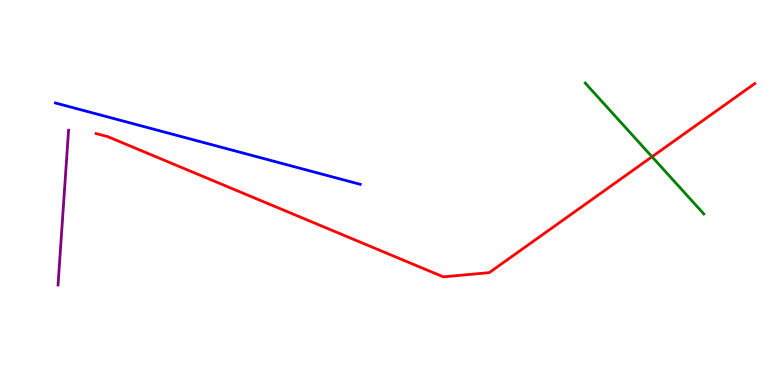[{'lines': ['blue', 'red'], 'intersections': []}, {'lines': ['green', 'red'], 'intersections': [{'x': 8.41, 'y': 5.93}]}, {'lines': ['purple', 'red'], 'intersections': []}, {'lines': ['blue', 'green'], 'intersections': []}, {'lines': ['blue', 'purple'], 'intersections': []}, {'lines': ['green', 'purple'], 'intersections': []}]